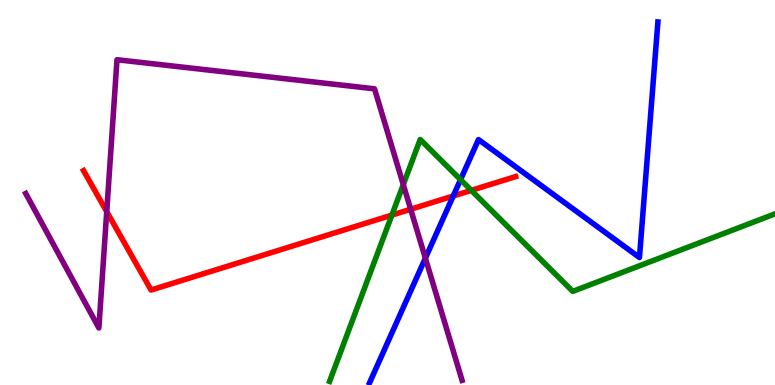[{'lines': ['blue', 'red'], 'intersections': [{'x': 5.85, 'y': 4.91}]}, {'lines': ['green', 'red'], 'intersections': [{'x': 5.06, 'y': 4.41}, {'x': 6.08, 'y': 5.06}]}, {'lines': ['purple', 'red'], 'intersections': [{'x': 1.38, 'y': 4.5}, {'x': 5.3, 'y': 4.57}]}, {'lines': ['blue', 'green'], 'intersections': [{'x': 5.94, 'y': 5.33}]}, {'lines': ['blue', 'purple'], 'intersections': [{'x': 5.49, 'y': 3.29}]}, {'lines': ['green', 'purple'], 'intersections': [{'x': 5.2, 'y': 5.2}]}]